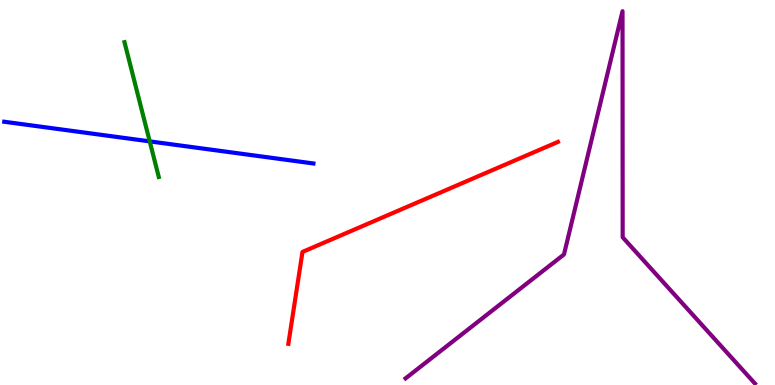[{'lines': ['blue', 'red'], 'intersections': []}, {'lines': ['green', 'red'], 'intersections': []}, {'lines': ['purple', 'red'], 'intersections': []}, {'lines': ['blue', 'green'], 'intersections': [{'x': 1.93, 'y': 6.33}]}, {'lines': ['blue', 'purple'], 'intersections': []}, {'lines': ['green', 'purple'], 'intersections': []}]